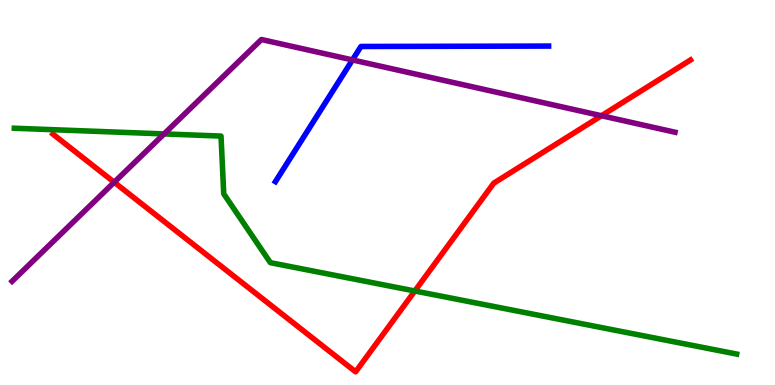[{'lines': ['blue', 'red'], 'intersections': []}, {'lines': ['green', 'red'], 'intersections': [{'x': 5.35, 'y': 2.44}]}, {'lines': ['purple', 'red'], 'intersections': [{'x': 1.47, 'y': 5.27}, {'x': 7.76, 'y': 6.99}]}, {'lines': ['blue', 'green'], 'intersections': []}, {'lines': ['blue', 'purple'], 'intersections': [{'x': 4.55, 'y': 8.44}]}, {'lines': ['green', 'purple'], 'intersections': [{'x': 2.12, 'y': 6.52}]}]